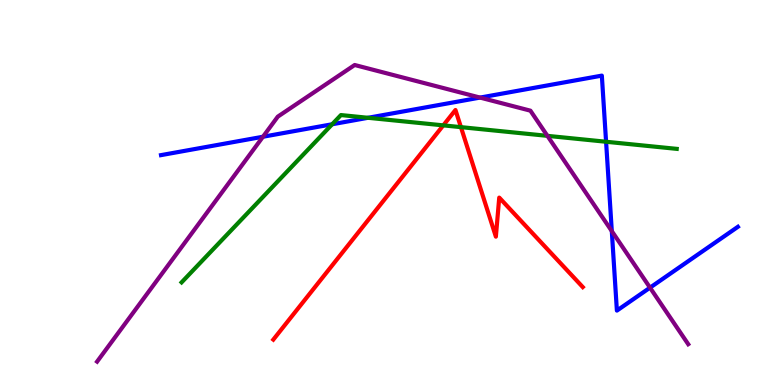[{'lines': ['blue', 'red'], 'intersections': []}, {'lines': ['green', 'red'], 'intersections': [{'x': 5.72, 'y': 6.74}, {'x': 5.95, 'y': 6.7}]}, {'lines': ['purple', 'red'], 'intersections': []}, {'lines': ['blue', 'green'], 'intersections': [{'x': 4.29, 'y': 6.77}, {'x': 4.75, 'y': 6.94}, {'x': 7.82, 'y': 6.32}]}, {'lines': ['blue', 'purple'], 'intersections': [{'x': 3.39, 'y': 6.45}, {'x': 6.19, 'y': 7.47}, {'x': 7.89, 'y': 4.0}, {'x': 8.39, 'y': 2.53}]}, {'lines': ['green', 'purple'], 'intersections': [{'x': 7.06, 'y': 6.47}]}]